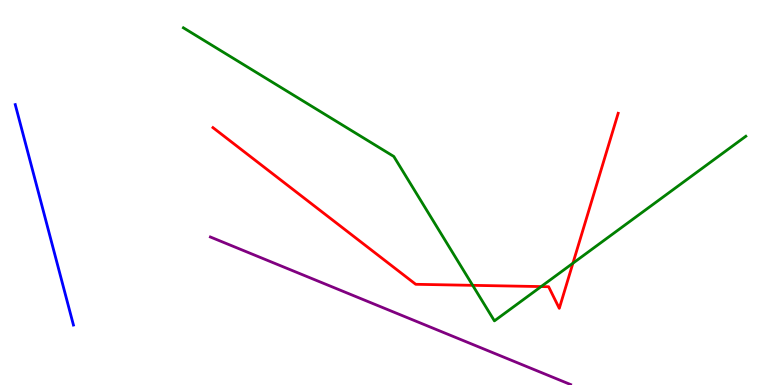[{'lines': ['blue', 'red'], 'intersections': []}, {'lines': ['green', 'red'], 'intersections': [{'x': 6.1, 'y': 2.59}, {'x': 6.98, 'y': 2.56}, {'x': 7.39, 'y': 3.16}]}, {'lines': ['purple', 'red'], 'intersections': []}, {'lines': ['blue', 'green'], 'intersections': []}, {'lines': ['blue', 'purple'], 'intersections': []}, {'lines': ['green', 'purple'], 'intersections': []}]